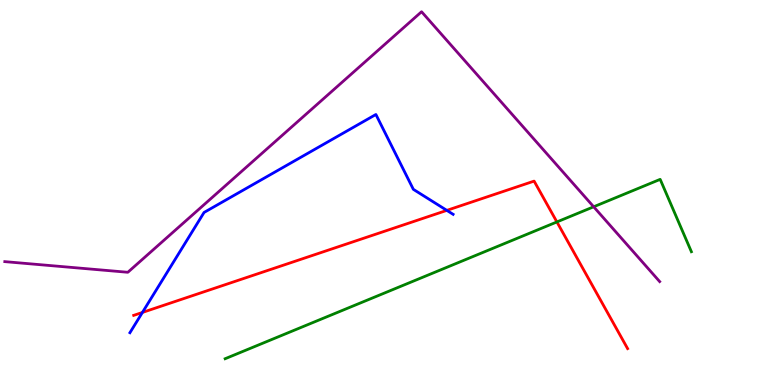[{'lines': ['blue', 'red'], 'intersections': [{'x': 1.84, 'y': 1.88}, {'x': 5.77, 'y': 4.54}]}, {'lines': ['green', 'red'], 'intersections': [{'x': 7.19, 'y': 4.24}]}, {'lines': ['purple', 'red'], 'intersections': []}, {'lines': ['blue', 'green'], 'intersections': []}, {'lines': ['blue', 'purple'], 'intersections': []}, {'lines': ['green', 'purple'], 'intersections': [{'x': 7.66, 'y': 4.63}]}]